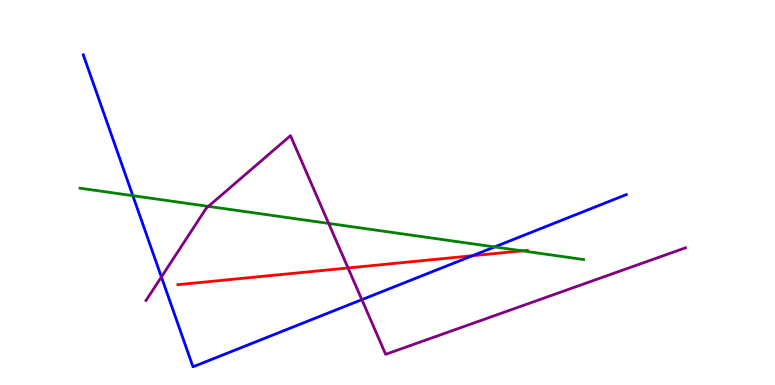[{'lines': ['blue', 'red'], 'intersections': [{'x': 6.1, 'y': 3.36}]}, {'lines': ['green', 'red'], 'intersections': [{'x': 6.74, 'y': 3.48}]}, {'lines': ['purple', 'red'], 'intersections': [{'x': 4.49, 'y': 3.04}]}, {'lines': ['blue', 'green'], 'intersections': [{'x': 1.71, 'y': 4.92}, {'x': 6.38, 'y': 3.59}]}, {'lines': ['blue', 'purple'], 'intersections': [{'x': 2.08, 'y': 2.81}, {'x': 4.67, 'y': 2.22}]}, {'lines': ['green', 'purple'], 'intersections': [{'x': 2.69, 'y': 4.64}, {'x': 4.24, 'y': 4.2}]}]